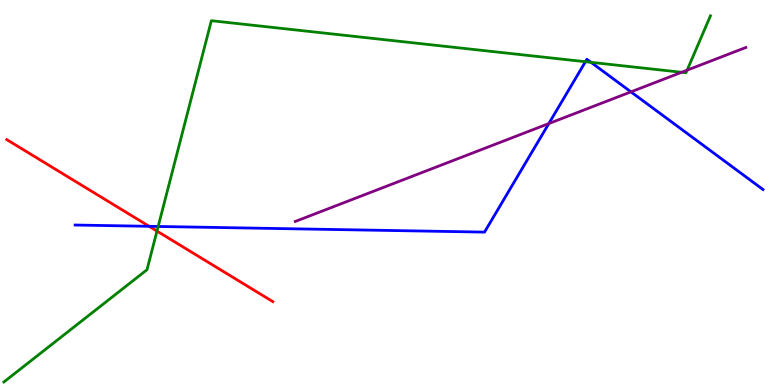[{'lines': ['blue', 'red'], 'intersections': [{'x': 1.92, 'y': 4.12}]}, {'lines': ['green', 'red'], 'intersections': [{'x': 2.03, 'y': 4.0}]}, {'lines': ['purple', 'red'], 'intersections': []}, {'lines': ['blue', 'green'], 'intersections': [{'x': 2.04, 'y': 4.12}, {'x': 7.55, 'y': 8.4}, {'x': 7.63, 'y': 8.38}]}, {'lines': ['blue', 'purple'], 'intersections': [{'x': 7.08, 'y': 6.79}, {'x': 8.14, 'y': 7.61}]}, {'lines': ['green', 'purple'], 'intersections': [{'x': 8.8, 'y': 8.12}, {'x': 8.87, 'y': 8.18}]}]